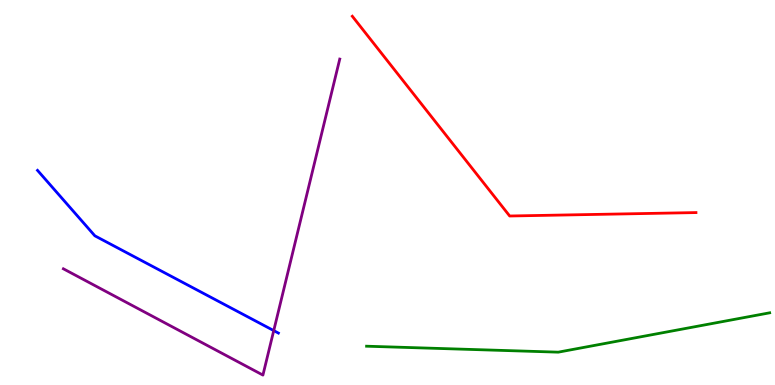[{'lines': ['blue', 'red'], 'intersections': []}, {'lines': ['green', 'red'], 'intersections': []}, {'lines': ['purple', 'red'], 'intersections': []}, {'lines': ['blue', 'green'], 'intersections': []}, {'lines': ['blue', 'purple'], 'intersections': [{'x': 3.53, 'y': 1.41}]}, {'lines': ['green', 'purple'], 'intersections': []}]